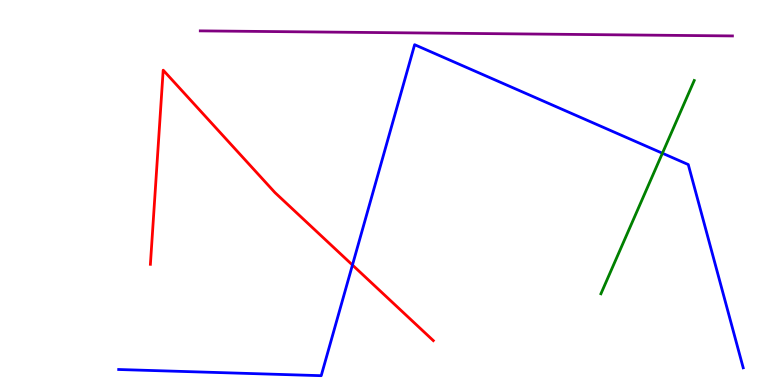[{'lines': ['blue', 'red'], 'intersections': [{'x': 4.55, 'y': 3.12}]}, {'lines': ['green', 'red'], 'intersections': []}, {'lines': ['purple', 'red'], 'intersections': []}, {'lines': ['blue', 'green'], 'intersections': [{'x': 8.55, 'y': 6.02}]}, {'lines': ['blue', 'purple'], 'intersections': []}, {'lines': ['green', 'purple'], 'intersections': []}]